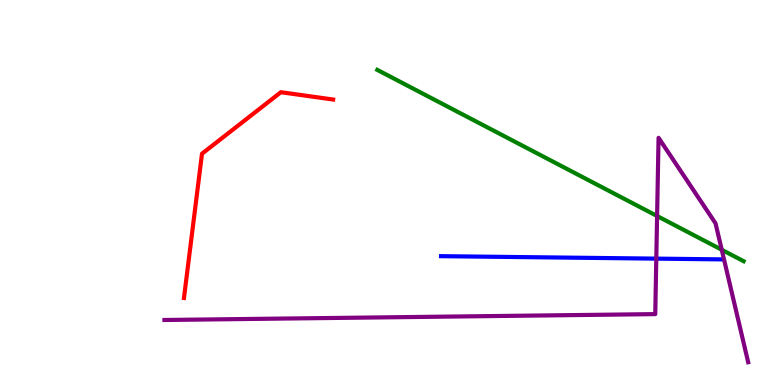[{'lines': ['blue', 'red'], 'intersections': []}, {'lines': ['green', 'red'], 'intersections': []}, {'lines': ['purple', 'red'], 'intersections': []}, {'lines': ['blue', 'green'], 'intersections': []}, {'lines': ['blue', 'purple'], 'intersections': [{'x': 8.47, 'y': 3.28}]}, {'lines': ['green', 'purple'], 'intersections': [{'x': 8.48, 'y': 4.39}, {'x': 9.31, 'y': 3.51}]}]